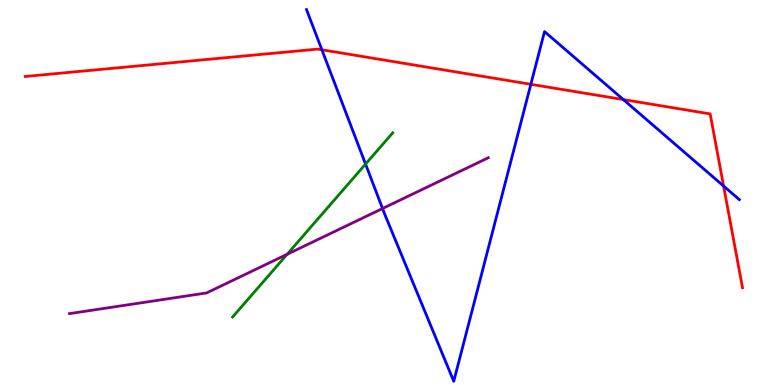[{'lines': ['blue', 'red'], 'intersections': [{'x': 4.15, 'y': 8.71}, {'x': 6.85, 'y': 7.81}, {'x': 8.04, 'y': 7.41}, {'x': 9.34, 'y': 5.17}]}, {'lines': ['green', 'red'], 'intersections': []}, {'lines': ['purple', 'red'], 'intersections': []}, {'lines': ['blue', 'green'], 'intersections': [{'x': 4.72, 'y': 5.74}]}, {'lines': ['blue', 'purple'], 'intersections': [{'x': 4.94, 'y': 4.58}]}, {'lines': ['green', 'purple'], 'intersections': [{'x': 3.71, 'y': 3.4}]}]